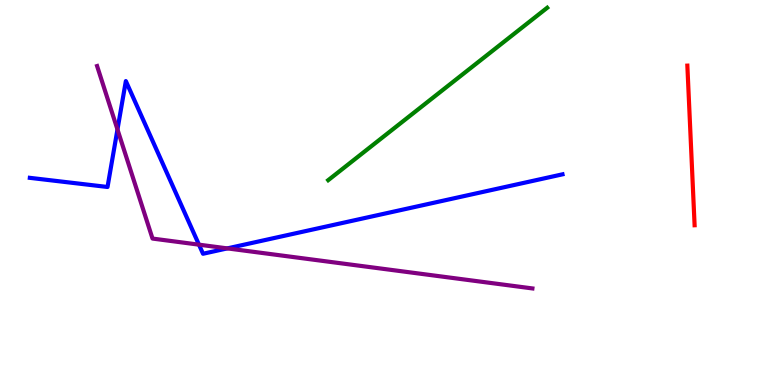[{'lines': ['blue', 'red'], 'intersections': []}, {'lines': ['green', 'red'], 'intersections': []}, {'lines': ['purple', 'red'], 'intersections': []}, {'lines': ['blue', 'green'], 'intersections': []}, {'lines': ['blue', 'purple'], 'intersections': [{'x': 1.52, 'y': 6.64}, {'x': 2.57, 'y': 3.65}, {'x': 2.93, 'y': 3.55}]}, {'lines': ['green', 'purple'], 'intersections': []}]